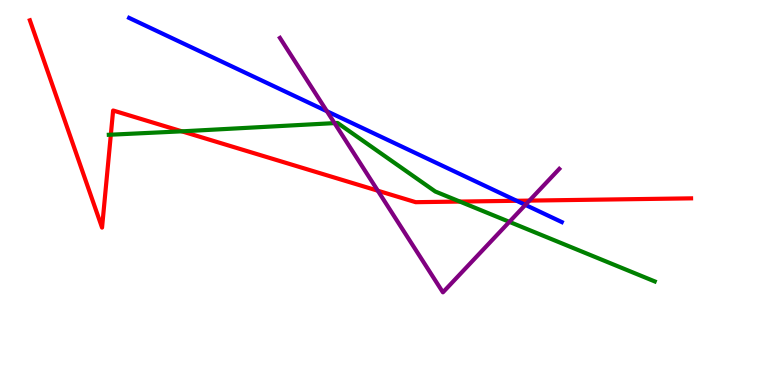[{'lines': ['blue', 'red'], 'intersections': [{'x': 6.67, 'y': 4.78}]}, {'lines': ['green', 'red'], 'intersections': [{'x': 1.43, 'y': 6.5}, {'x': 2.35, 'y': 6.59}, {'x': 5.93, 'y': 4.76}]}, {'lines': ['purple', 'red'], 'intersections': [{'x': 4.88, 'y': 5.05}, {'x': 6.83, 'y': 4.79}]}, {'lines': ['blue', 'green'], 'intersections': []}, {'lines': ['blue', 'purple'], 'intersections': [{'x': 4.22, 'y': 7.11}, {'x': 6.78, 'y': 4.68}]}, {'lines': ['green', 'purple'], 'intersections': [{'x': 4.32, 'y': 6.8}, {'x': 6.57, 'y': 4.24}]}]